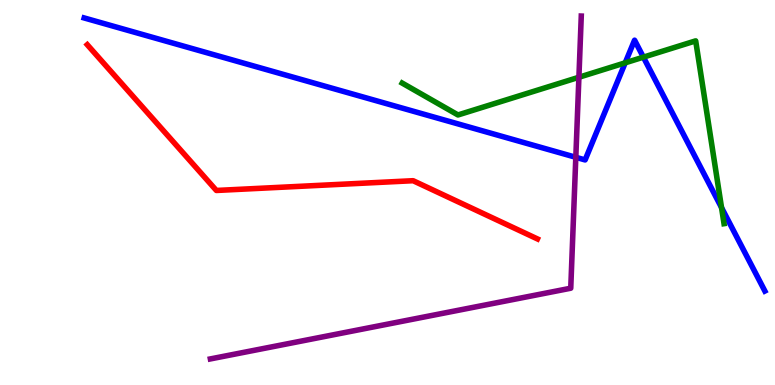[{'lines': ['blue', 'red'], 'intersections': []}, {'lines': ['green', 'red'], 'intersections': []}, {'lines': ['purple', 'red'], 'intersections': []}, {'lines': ['blue', 'green'], 'intersections': [{'x': 8.07, 'y': 8.37}, {'x': 8.3, 'y': 8.52}, {'x': 9.31, 'y': 4.61}]}, {'lines': ['blue', 'purple'], 'intersections': [{'x': 7.43, 'y': 5.91}]}, {'lines': ['green', 'purple'], 'intersections': [{'x': 7.47, 'y': 7.99}]}]